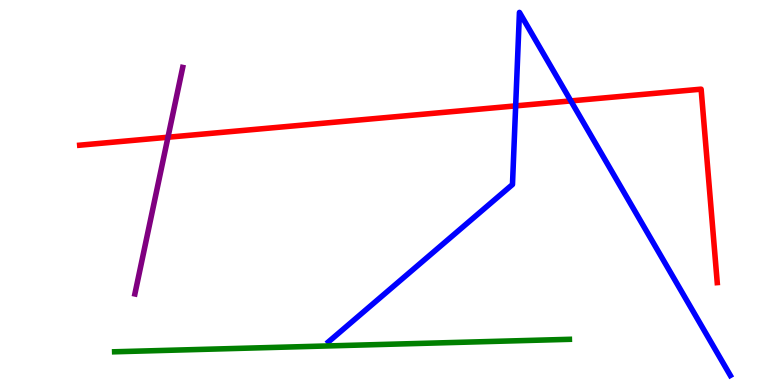[{'lines': ['blue', 'red'], 'intersections': [{'x': 6.65, 'y': 7.25}, {'x': 7.37, 'y': 7.38}]}, {'lines': ['green', 'red'], 'intersections': []}, {'lines': ['purple', 'red'], 'intersections': [{'x': 2.17, 'y': 6.44}]}, {'lines': ['blue', 'green'], 'intersections': []}, {'lines': ['blue', 'purple'], 'intersections': []}, {'lines': ['green', 'purple'], 'intersections': []}]